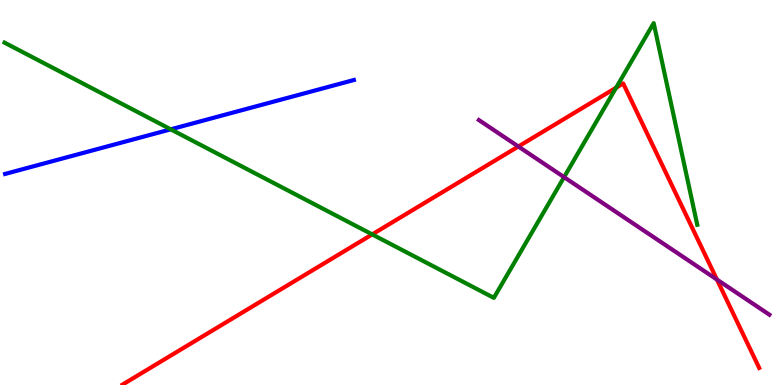[{'lines': ['blue', 'red'], 'intersections': []}, {'lines': ['green', 'red'], 'intersections': [{'x': 4.8, 'y': 3.91}, {'x': 7.95, 'y': 7.72}]}, {'lines': ['purple', 'red'], 'intersections': [{'x': 6.69, 'y': 6.19}, {'x': 9.25, 'y': 2.74}]}, {'lines': ['blue', 'green'], 'intersections': [{'x': 2.2, 'y': 6.64}]}, {'lines': ['blue', 'purple'], 'intersections': []}, {'lines': ['green', 'purple'], 'intersections': [{'x': 7.28, 'y': 5.4}]}]